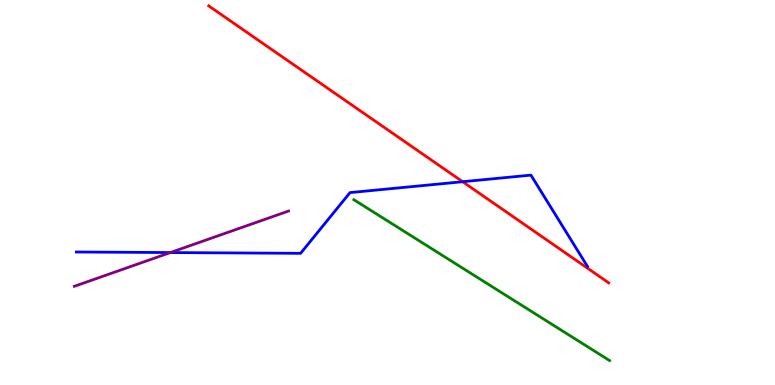[{'lines': ['blue', 'red'], 'intersections': [{'x': 5.97, 'y': 5.28}]}, {'lines': ['green', 'red'], 'intersections': []}, {'lines': ['purple', 'red'], 'intersections': []}, {'lines': ['blue', 'green'], 'intersections': []}, {'lines': ['blue', 'purple'], 'intersections': [{'x': 2.2, 'y': 3.44}]}, {'lines': ['green', 'purple'], 'intersections': []}]